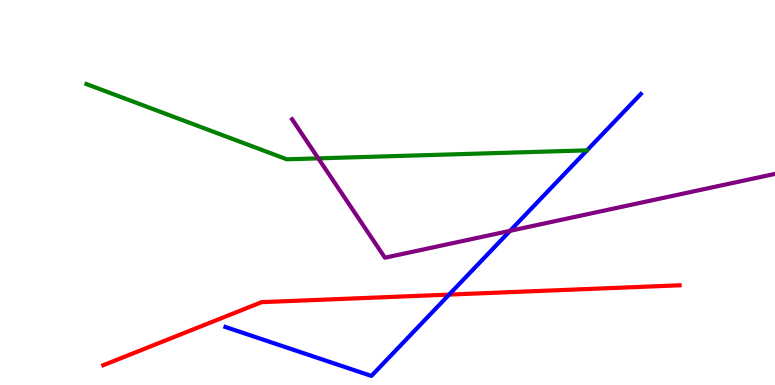[{'lines': ['blue', 'red'], 'intersections': [{'x': 5.8, 'y': 2.35}]}, {'lines': ['green', 'red'], 'intersections': []}, {'lines': ['purple', 'red'], 'intersections': []}, {'lines': ['blue', 'green'], 'intersections': []}, {'lines': ['blue', 'purple'], 'intersections': [{'x': 6.58, 'y': 4.0}]}, {'lines': ['green', 'purple'], 'intersections': [{'x': 4.11, 'y': 5.89}]}]